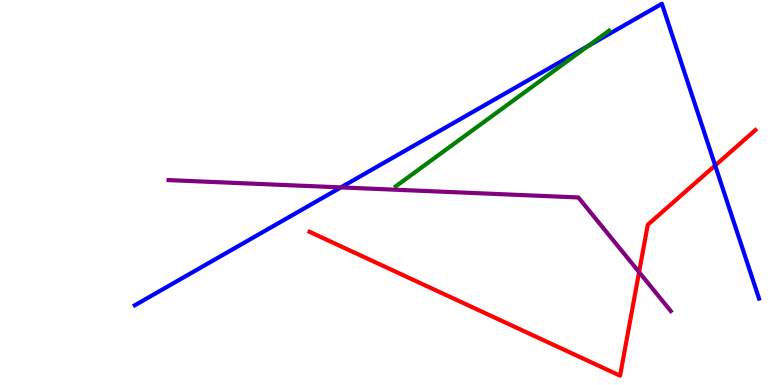[{'lines': ['blue', 'red'], 'intersections': [{'x': 9.23, 'y': 5.7}]}, {'lines': ['green', 'red'], 'intersections': []}, {'lines': ['purple', 'red'], 'intersections': [{'x': 8.25, 'y': 2.93}]}, {'lines': ['blue', 'green'], 'intersections': [{'x': 7.59, 'y': 8.8}]}, {'lines': ['blue', 'purple'], 'intersections': [{'x': 4.4, 'y': 5.13}]}, {'lines': ['green', 'purple'], 'intersections': []}]